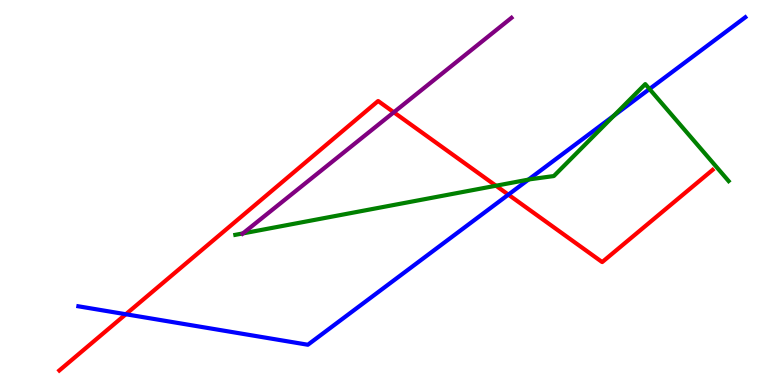[{'lines': ['blue', 'red'], 'intersections': [{'x': 1.62, 'y': 1.84}, {'x': 6.56, 'y': 4.94}]}, {'lines': ['green', 'red'], 'intersections': [{'x': 6.4, 'y': 5.18}]}, {'lines': ['purple', 'red'], 'intersections': [{'x': 5.08, 'y': 7.08}]}, {'lines': ['blue', 'green'], 'intersections': [{'x': 6.82, 'y': 5.33}, {'x': 7.92, 'y': 7.0}, {'x': 8.38, 'y': 7.69}]}, {'lines': ['blue', 'purple'], 'intersections': []}, {'lines': ['green', 'purple'], 'intersections': [{'x': 3.13, 'y': 3.94}]}]